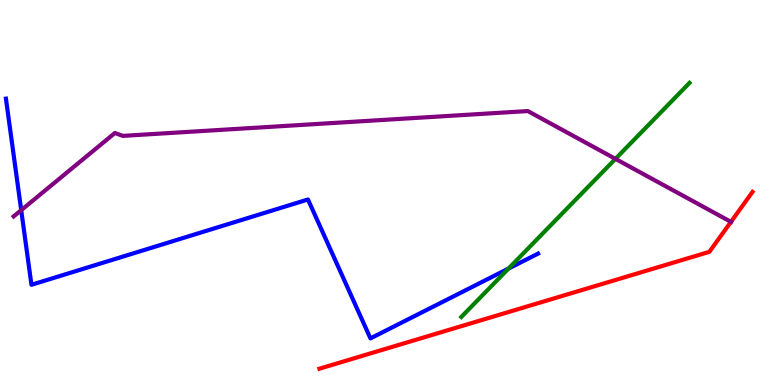[{'lines': ['blue', 'red'], 'intersections': []}, {'lines': ['green', 'red'], 'intersections': []}, {'lines': ['purple', 'red'], 'intersections': [{'x': 9.43, 'y': 4.24}]}, {'lines': ['blue', 'green'], 'intersections': [{'x': 6.56, 'y': 3.02}]}, {'lines': ['blue', 'purple'], 'intersections': [{'x': 0.274, 'y': 4.54}]}, {'lines': ['green', 'purple'], 'intersections': [{'x': 7.94, 'y': 5.87}]}]